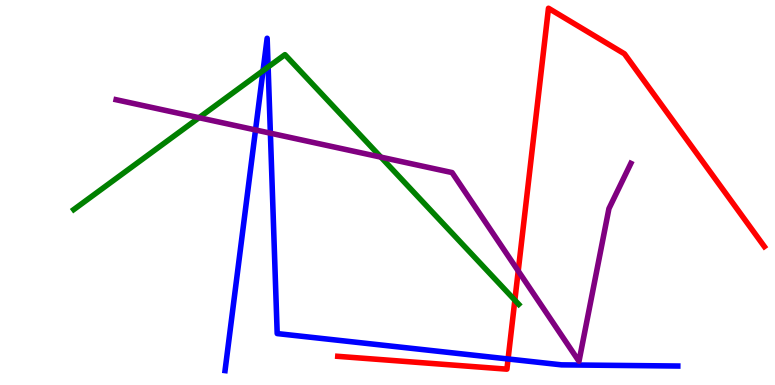[{'lines': ['blue', 'red'], 'intersections': [{'x': 6.56, 'y': 0.676}]}, {'lines': ['green', 'red'], 'intersections': [{'x': 6.64, 'y': 2.2}]}, {'lines': ['purple', 'red'], 'intersections': [{'x': 6.69, 'y': 2.96}]}, {'lines': ['blue', 'green'], 'intersections': [{'x': 3.39, 'y': 8.16}, {'x': 3.46, 'y': 8.26}]}, {'lines': ['blue', 'purple'], 'intersections': [{'x': 3.3, 'y': 6.62}, {'x': 3.49, 'y': 6.54}]}, {'lines': ['green', 'purple'], 'intersections': [{'x': 2.57, 'y': 6.94}, {'x': 4.91, 'y': 5.92}]}]